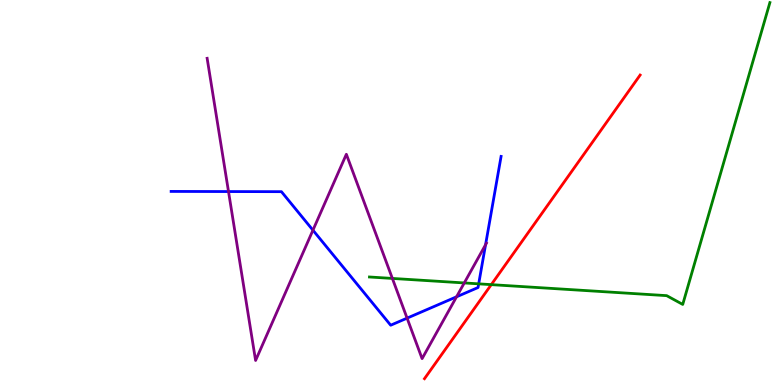[{'lines': ['blue', 'red'], 'intersections': []}, {'lines': ['green', 'red'], 'intersections': [{'x': 6.34, 'y': 2.61}]}, {'lines': ['purple', 'red'], 'intersections': []}, {'lines': ['blue', 'green'], 'intersections': [{'x': 6.18, 'y': 2.63}]}, {'lines': ['blue', 'purple'], 'intersections': [{'x': 2.95, 'y': 5.02}, {'x': 4.04, 'y': 4.02}, {'x': 5.25, 'y': 1.74}, {'x': 5.89, 'y': 2.29}, {'x': 6.27, 'y': 3.64}]}, {'lines': ['green', 'purple'], 'intersections': [{'x': 5.06, 'y': 2.77}, {'x': 5.99, 'y': 2.65}]}]